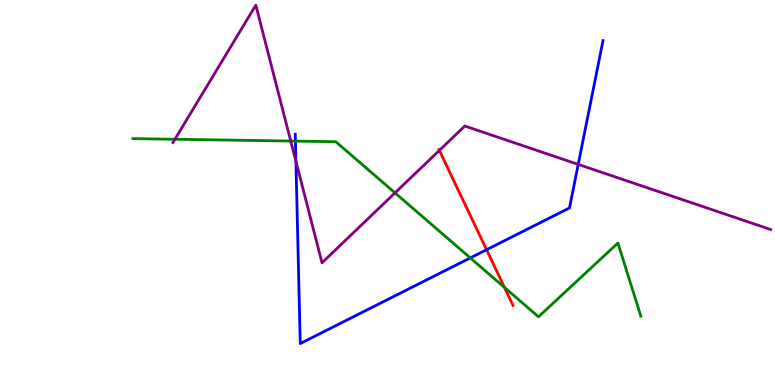[{'lines': ['blue', 'red'], 'intersections': [{'x': 6.28, 'y': 3.51}]}, {'lines': ['green', 'red'], 'intersections': [{'x': 6.51, 'y': 2.53}]}, {'lines': ['purple', 'red'], 'intersections': [{'x': 5.67, 'y': 6.09}]}, {'lines': ['blue', 'green'], 'intersections': [{'x': 3.81, 'y': 6.33}, {'x': 6.07, 'y': 3.3}]}, {'lines': ['blue', 'purple'], 'intersections': [{'x': 3.82, 'y': 5.81}, {'x': 7.46, 'y': 5.73}]}, {'lines': ['green', 'purple'], 'intersections': [{'x': 2.26, 'y': 6.38}, {'x': 3.75, 'y': 6.34}, {'x': 5.1, 'y': 4.99}]}]